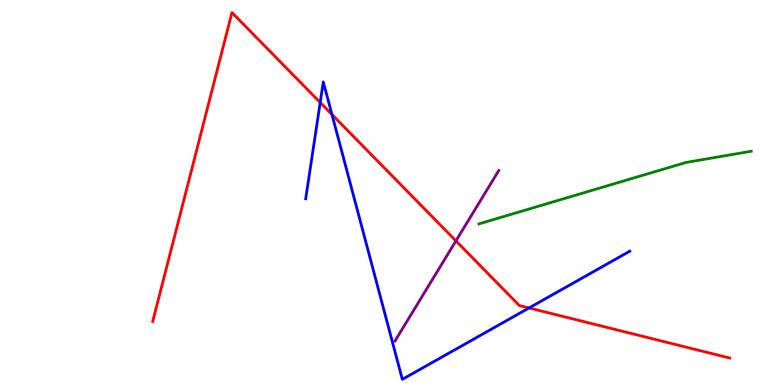[{'lines': ['blue', 'red'], 'intersections': [{'x': 4.13, 'y': 7.34}, {'x': 4.28, 'y': 7.03}, {'x': 6.83, 'y': 2.0}]}, {'lines': ['green', 'red'], 'intersections': []}, {'lines': ['purple', 'red'], 'intersections': [{'x': 5.88, 'y': 3.74}]}, {'lines': ['blue', 'green'], 'intersections': []}, {'lines': ['blue', 'purple'], 'intersections': []}, {'lines': ['green', 'purple'], 'intersections': []}]